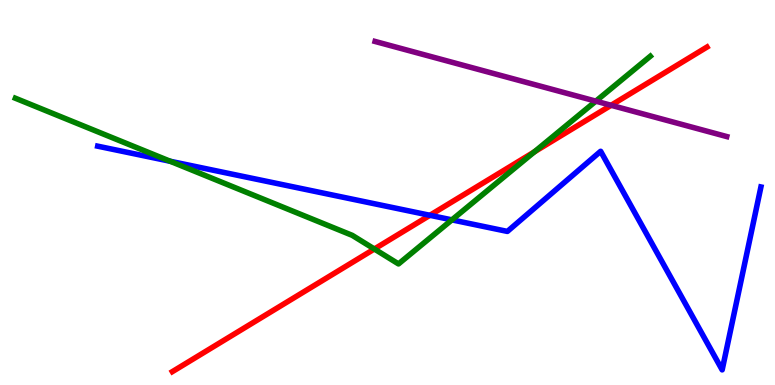[{'lines': ['blue', 'red'], 'intersections': [{'x': 5.55, 'y': 4.41}]}, {'lines': ['green', 'red'], 'intersections': [{'x': 4.83, 'y': 3.53}, {'x': 6.89, 'y': 6.06}]}, {'lines': ['purple', 'red'], 'intersections': [{'x': 7.89, 'y': 7.27}]}, {'lines': ['blue', 'green'], 'intersections': [{'x': 2.2, 'y': 5.81}, {'x': 5.83, 'y': 4.29}]}, {'lines': ['blue', 'purple'], 'intersections': []}, {'lines': ['green', 'purple'], 'intersections': [{'x': 7.69, 'y': 7.37}]}]